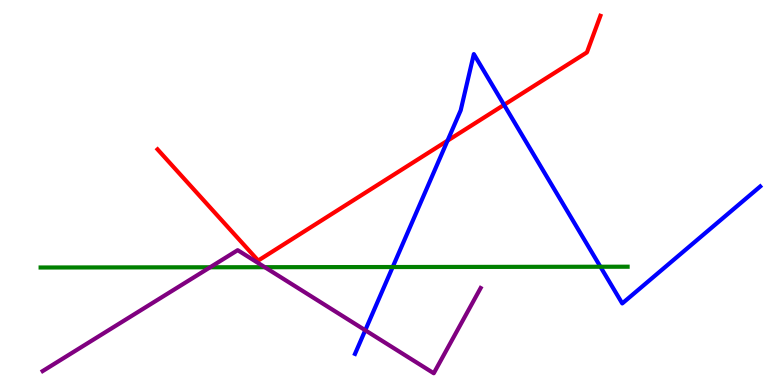[{'lines': ['blue', 'red'], 'intersections': [{'x': 5.77, 'y': 6.35}, {'x': 6.5, 'y': 7.28}]}, {'lines': ['green', 'red'], 'intersections': []}, {'lines': ['purple', 'red'], 'intersections': []}, {'lines': ['blue', 'green'], 'intersections': [{'x': 5.07, 'y': 3.06}, {'x': 7.75, 'y': 3.07}]}, {'lines': ['blue', 'purple'], 'intersections': [{'x': 4.71, 'y': 1.42}]}, {'lines': ['green', 'purple'], 'intersections': [{'x': 2.71, 'y': 3.06}, {'x': 3.42, 'y': 3.06}]}]